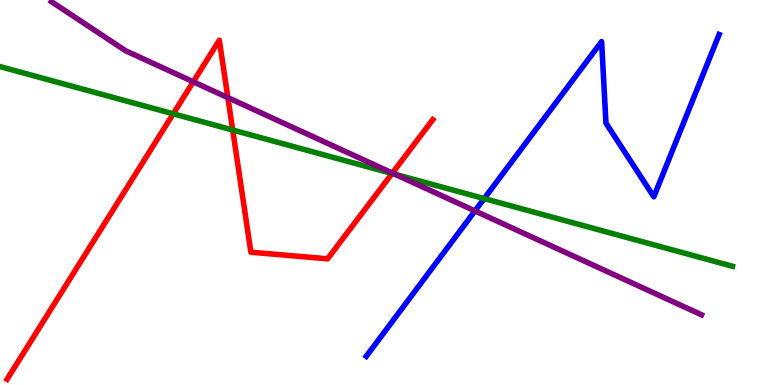[{'lines': ['blue', 'red'], 'intersections': []}, {'lines': ['green', 'red'], 'intersections': [{'x': 2.24, 'y': 7.04}, {'x': 3.0, 'y': 6.62}, {'x': 5.06, 'y': 5.49}]}, {'lines': ['purple', 'red'], 'intersections': [{'x': 2.49, 'y': 7.88}, {'x': 2.94, 'y': 7.46}, {'x': 5.06, 'y': 5.5}]}, {'lines': ['blue', 'green'], 'intersections': [{'x': 6.25, 'y': 4.84}]}, {'lines': ['blue', 'purple'], 'intersections': [{'x': 6.13, 'y': 4.52}]}, {'lines': ['green', 'purple'], 'intersections': [{'x': 5.1, 'y': 5.47}]}]